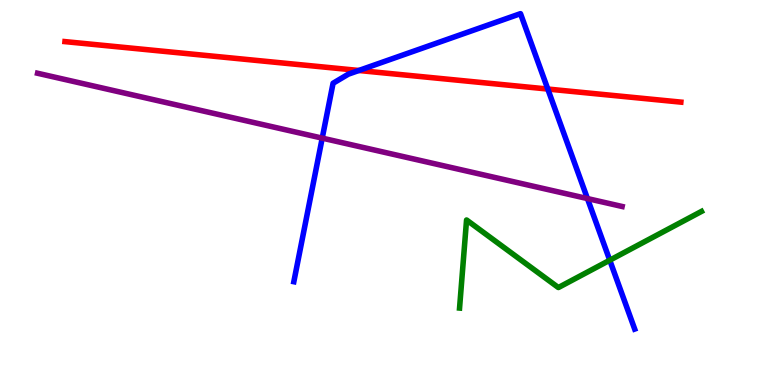[{'lines': ['blue', 'red'], 'intersections': [{'x': 4.63, 'y': 8.17}, {'x': 7.07, 'y': 7.69}]}, {'lines': ['green', 'red'], 'intersections': []}, {'lines': ['purple', 'red'], 'intersections': []}, {'lines': ['blue', 'green'], 'intersections': [{'x': 7.87, 'y': 3.24}]}, {'lines': ['blue', 'purple'], 'intersections': [{'x': 4.16, 'y': 6.41}, {'x': 7.58, 'y': 4.84}]}, {'lines': ['green', 'purple'], 'intersections': []}]